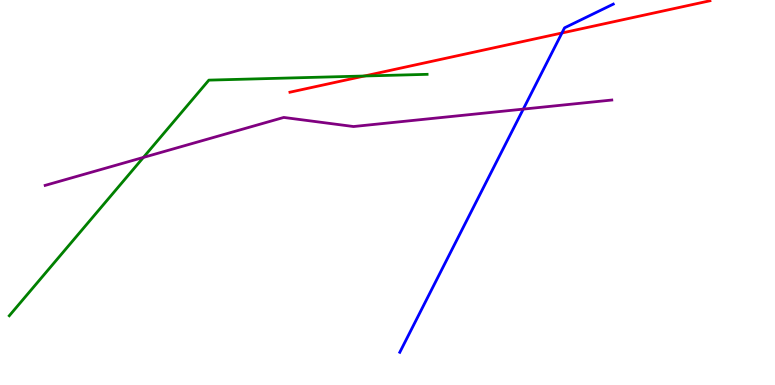[{'lines': ['blue', 'red'], 'intersections': [{'x': 7.25, 'y': 9.14}]}, {'lines': ['green', 'red'], 'intersections': [{'x': 4.7, 'y': 8.03}]}, {'lines': ['purple', 'red'], 'intersections': []}, {'lines': ['blue', 'green'], 'intersections': []}, {'lines': ['blue', 'purple'], 'intersections': [{'x': 6.75, 'y': 7.17}]}, {'lines': ['green', 'purple'], 'intersections': [{'x': 1.85, 'y': 5.91}]}]